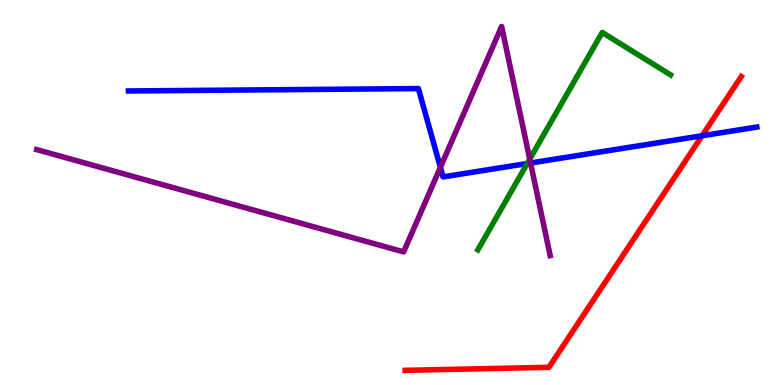[{'lines': ['blue', 'red'], 'intersections': [{'x': 9.06, 'y': 6.47}]}, {'lines': ['green', 'red'], 'intersections': []}, {'lines': ['purple', 'red'], 'intersections': []}, {'lines': ['blue', 'green'], 'intersections': [{'x': 6.8, 'y': 5.75}]}, {'lines': ['blue', 'purple'], 'intersections': [{'x': 5.68, 'y': 5.65}, {'x': 6.85, 'y': 5.77}]}, {'lines': ['green', 'purple'], 'intersections': [{'x': 6.84, 'y': 5.87}]}]